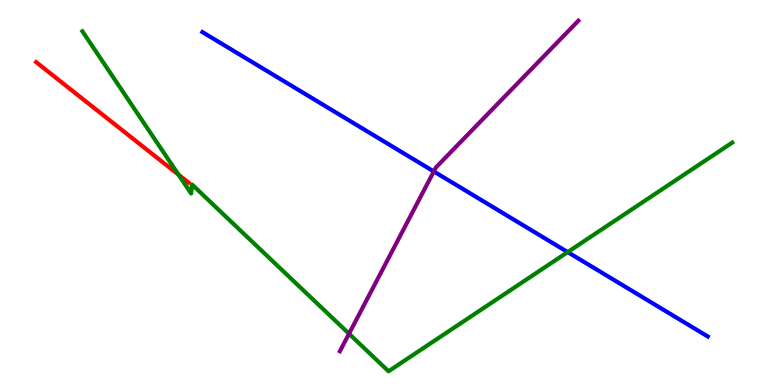[{'lines': ['blue', 'red'], 'intersections': []}, {'lines': ['green', 'red'], 'intersections': [{'x': 2.3, 'y': 5.46}]}, {'lines': ['purple', 'red'], 'intersections': []}, {'lines': ['blue', 'green'], 'intersections': [{'x': 7.32, 'y': 3.45}]}, {'lines': ['blue', 'purple'], 'intersections': [{'x': 5.6, 'y': 5.55}]}, {'lines': ['green', 'purple'], 'intersections': [{'x': 4.5, 'y': 1.33}]}]